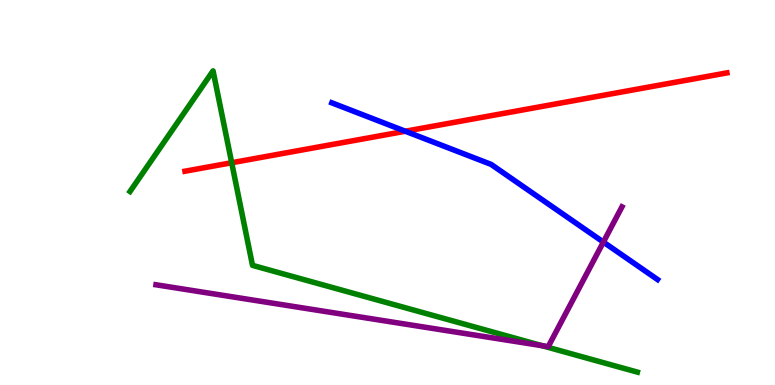[{'lines': ['blue', 'red'], 'intersections': [{'x': 5.23, 'y': 6.59}]}, {'lines': ['green', 'red'], 'intersections': [{'x': 2.99, 'y': 5.77}]}, {'lines': ['purple', 'red'], 'intersections': []}, {'lines': ['blue', 'green'], 'intersections': []}, {'lines': ['blue', 'purple'], 'intersections': [{'x': 7.79, 'y': 3.71}]}, {'lines': ['green', 'purple'], 'intersections': [{'x': 6.99, 'y': 1.02}]}]